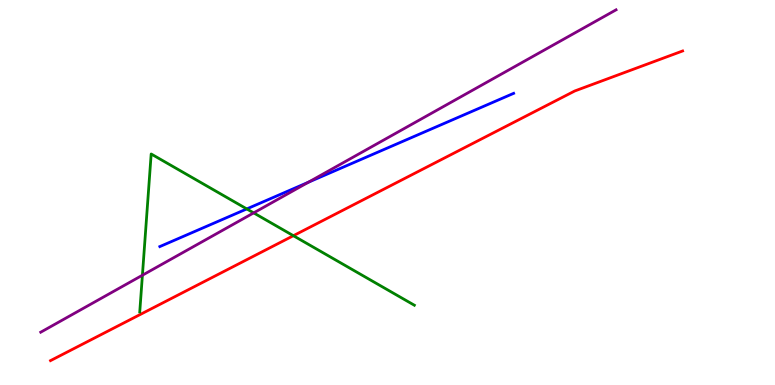[{'lines': ['blue', 'red'], 'intersections': []}, {'lines': ['green', 'red'], 'intersections': [{'x': 3.79, 'y': 3.88}]}, {'lines': ['purple', 'red'], 'intersections': []}, {'lines': ['blue', 'green'], 'intersections': [{'x': 3.18, 'y': 4.57}]}, {'lines': ['blue', 'purple'], 'intersections': [{'x': 3.98, 'y': 5.27}]}, {'lines': ['green', 'purple'], 'intersections': [{'x': 1.84, 'y': 2.85}, {'x': 3.27, 'y': 4.47}]}]